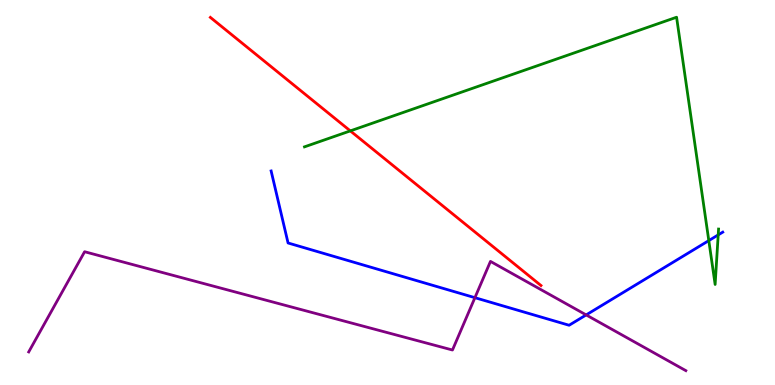[{'lines': ['blue', 'red'], 'intersections': []}, {'lines': ['green', 'red'], 'intersections': [{'x': 4.52, 'y': 6.6}]}, {'lines': ['purple', 'red'], 'intersections': []}, {'lines': ['blue', 'green'], 'intersections': [{'x': 9.15, 'y': 3.75}, {'x': 9.27, 'y': 3.9}]}, {'lines': ['blue', 'purple'], 'intersections': [{'x': 6.13, 'y': 2.27}, {'x': 7.56, 'y': 1.82}]}, {'lines': ['green', 'purple'], 'intersections': []}]